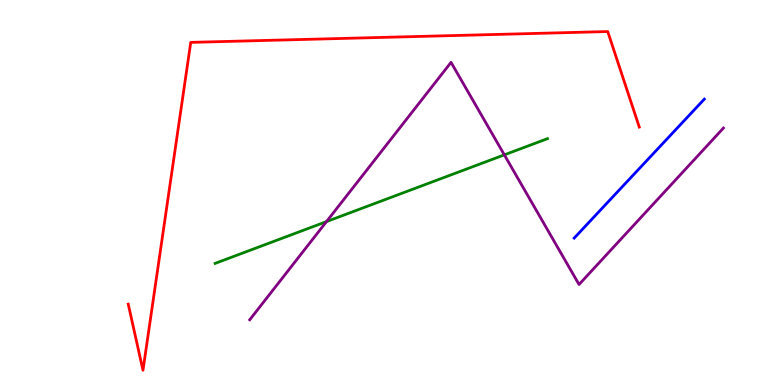[{'lines': ['blue', 'red'], 'intersections': []}, {'lines': ['green', 'red'], 'intersections': []}, {'lines': ['purple', 'red'], 'intersections': []}, {'lines': ['blue', 'green'], 'intersections': []}, {'lines': ['blue', 'purple'], 'intersections': []}, {'lines': ['green', 'purple'], 'intersections': [{'x': 4.21, 'y': 4.24}, {'x': 6.51, 'y': 5.98}]}]